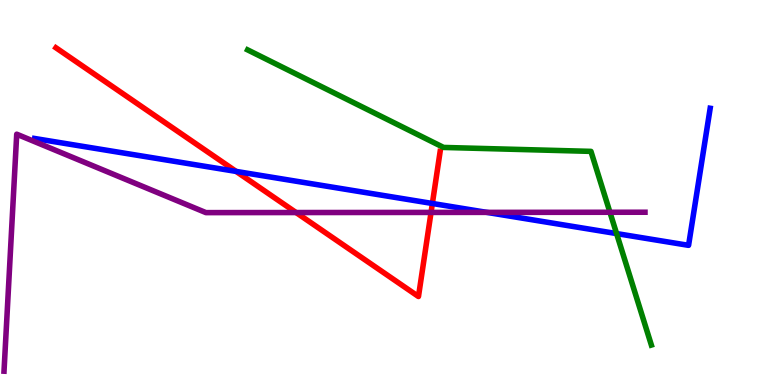[{'lines': ['blue', 'red'], 'intersections': [{'x': 3.05, 'y': 5.55}, {'x': 5.58, 'y': 4.71}]}, {'lines': ['green', 'red'], 'intersections': []}, {'lines': ['purple', 'red'], 'intersections': [{'x': 3.82, 'y': 4.48}, {'x': 5.56, 'y': 4.48}]}, {'lines': ['blue', 'green'], 'intersections': [{'x': 7.96, 'y': 3.93}]}, {'lines': ['blue', 'purple'], 'intersections': [{'x': 6.28, 'y': 4.48}]}, {'lines': ['green', 'purple'], 'intersections': [{'x': 7.87, 'y': 4.49}]}]